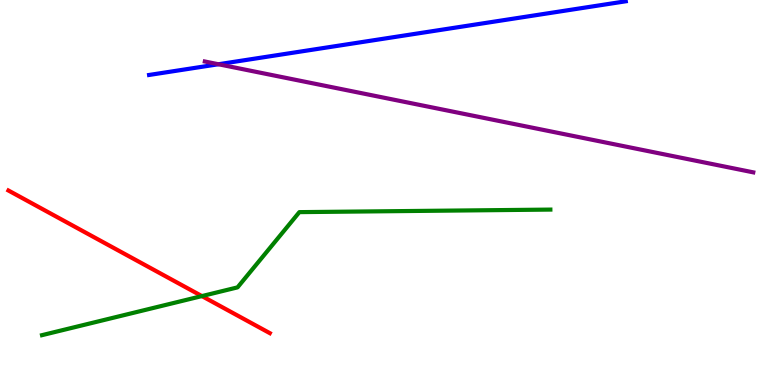[{'lines': ['blue', 'red'], 'intersections': []}, {'lines': ['green', 'red'], 'intersections': [{'x': 2.61, 'y': 2.31}]}, {'lines': ['purple', 'red'], 'intersections': []}, {'lines': ['blue', 'green'], 'intersections': []}, {'lines': ['blue', 'purple'], 'intersections': [{'x': 2.82, 'y': 8.33}]}, {'lines': ['green', 'purple'], 'intersections': []}]